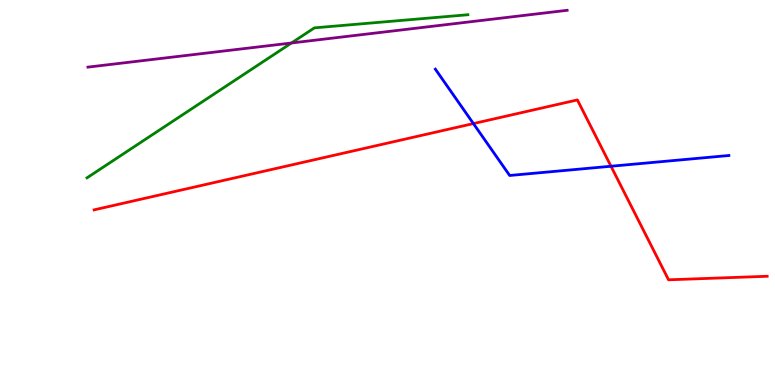[{'lines': ['blue', 'red'], 'intersections': [{'x': 6.11, 'y': 6.79}, {'x': 7.88, 'y': 5.68}]}, {'lines': ['green', 'red'], 'intersections': []}, {'lines': ['purple', 'red'], 'intersections': []}, {'lines': ['blue', 'green'], 'intersections': []}, {'lines': ['blue', 'purple'], 'intersections': []}, {'lines': ['green', 'purple'], 'intersections': [{'x': 3.76, 'y': 8.88}]}]